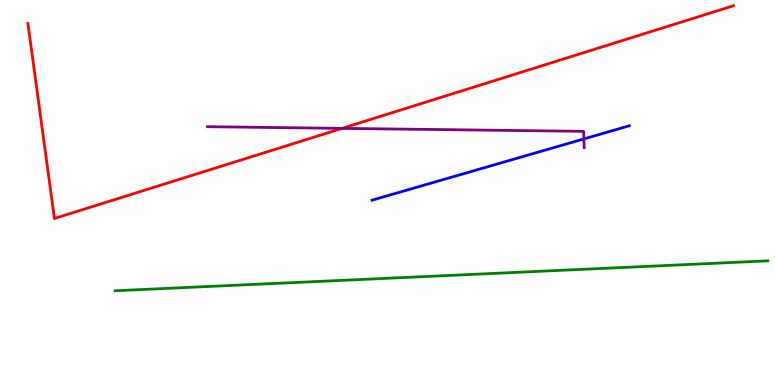[{'lines': ['blue', 'red'], 'intersections': []}, {'lines': ['green', 'red'], 'intersections': []}, {'lines': ['purple', 'red'], 'intersections': [{'x': 4.41, 'y': 6.67}]}, {'lines': ['blue', 'green'], 'intersections': []}, {'lines': ['blue', 'purple'], 'intersections': [{'x': 7.53, 'y': 6.39}]}, {'lines': ['green', 'purple'], 'intersections': []}]